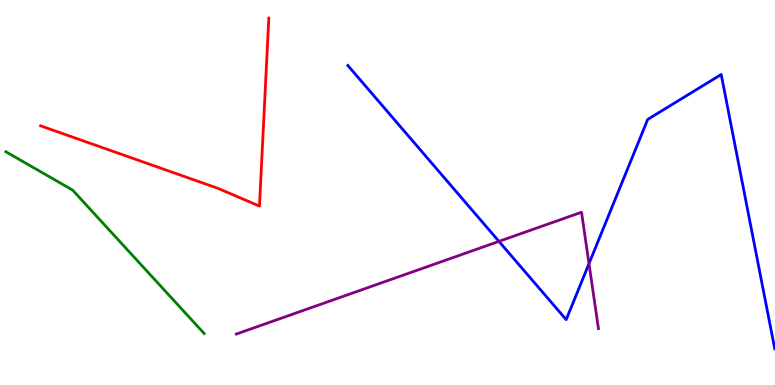[{'lines': ['blue', 'red'], 'intersections': []}, {'lines': ['green', 'red'], 'intersections': []}, {'lines': ['purple', 'red'], 'intersections': []}, {'lines': ['blue', 'green'], 'intersections': []}, {'lines': ['blue', 'purple'], 'intersections': [{'x': 6.44, 'y': 3.73}, {'x': 7.6, 'y': 3.15}]}, {'lines': ['green', 'purple'], 'intersections': []}]